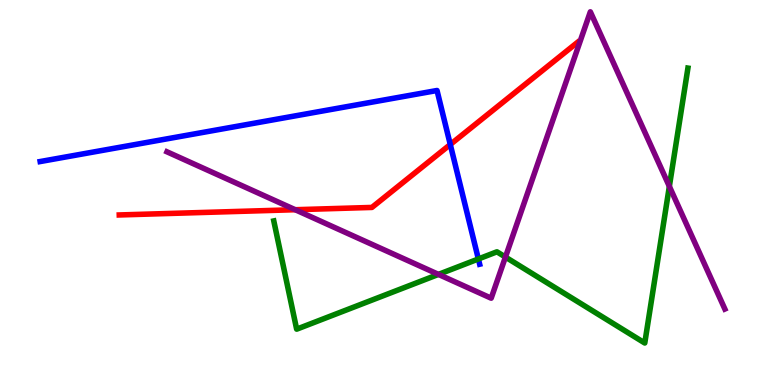[{'lines': ['blue', 'red'], 'intersections': [{'x': 5.81, 'y': 6.25}]}, {'lines': ['green', 'red'], 'intersections': []}, {'lines': ['purple', 'red'], 'intersections': [{'x': 3.81, 'y': 4.55}]}, {'lines': ['blue', 'green'], 'intersections': [{'x': 6.17, 'y': 3.27}]}, {'lines': ['blue', 'purple'], 'intersections': []}, {'lines': ['green', 'purple'], 'intersections': [{'x': 5.66, 'y': 2.87}, {'x': 6.52, 'y': 3.32}, {'x': 8.64, 'y': 5.16}]}]